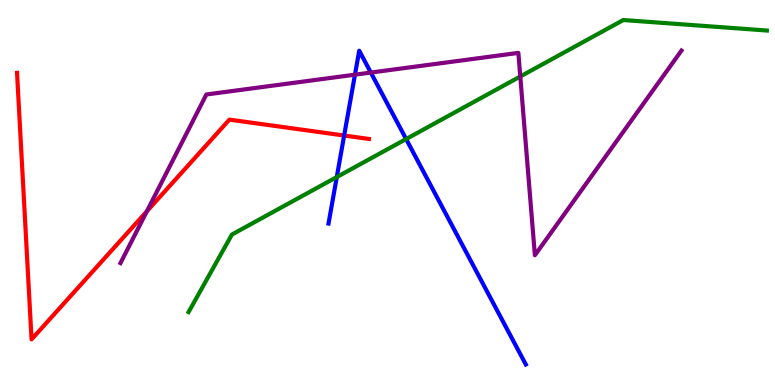[{'lines': ['blue', 'red'], 'intersections': [{'x': 4.44, 'y': 6.48}]}, {'lines': ['green', 'red'], 'intersections': []}, {'lines': ['purple', 'red'], 'intersections': [{'x': 1.9, 'y': 4.51}]}, {'lines': ['blue', 'green'], 'intersections': [{'x': 4.35, 'y': 5.4}, {'x': 5.24, 'y': 6.39}]}, {'lines': ['blue', 'purple'], 'intersections': [{'x': 4.58, 'y': 8.06}, {'x': 4.78, 'y': 8.12}]}, {'lines': ['green', 'purple'], 'intersections': [{'x': 6.71, 'y': 8.01}]}]